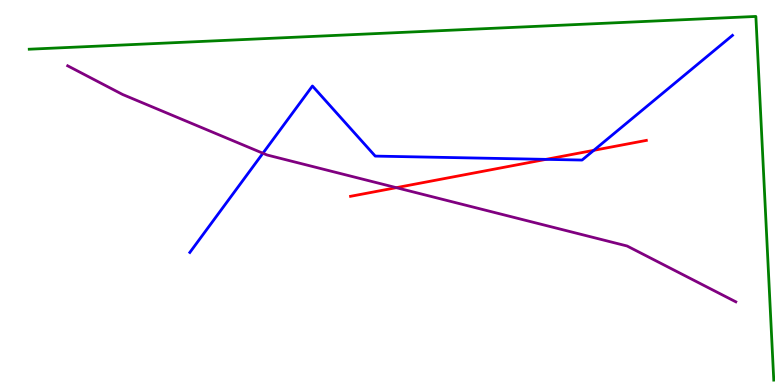[{'lines': ['blue', 'red'], 'intersections': [{'x': 7.05, 'y': 5.86}, {'x': 7.66, 'y': 6.1}]}, {'lines': ['green', 'red'], 'intersections': []}, {'lines': ['purple', 'red'], 'intersections': [{'x': 5.11, 'y': 5.13}]}, {'lines': ['blue', 'green'], 'intersections': []}, {'lines': ['blue', 'purple'], 'intersections': [{'x': 3.39, 'y': 6.02}]}, {'lines': ['green', 'purple'], 'intersections': []}]